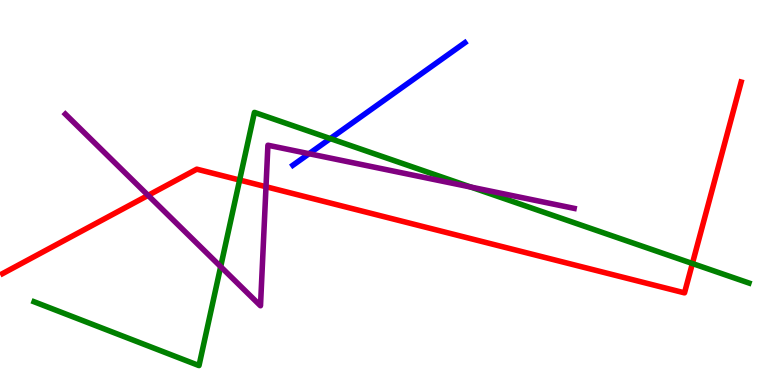[{'lines': ['blue', 'red'], 'intersections': []}, {'lines': ['green', 'red'], 'intersections': [{'x': 3.09, 'y': 5.32}, {'x': 8.93, 'y': 3.16}]}, {'lines': ['purple', 'red'], 'intersections': [{'x': 1.91, 'y': 4.93}, {'x': 3.43, 'y': 5.15}]}, {'lines': ['blue', 'green'], 'intersections': [{'x': 4.26, 'y': 6.4}]}, {'lines': ['blue', 'purple'], 'intersections': [{'x': 3.99, 'y': 6.01}]}, {'lines': ['green', 'purple'], 'intersections': [{'x': 2.85, 'y': 3.07}, {'x': 6.08, 'y': 5.14}]}]